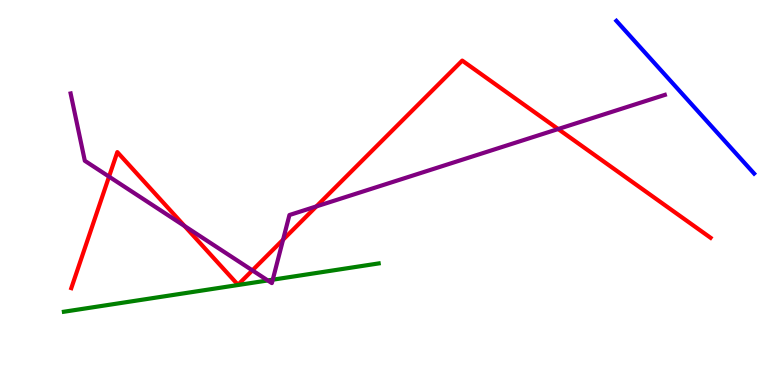[{'lines': ['blue', 'red'], 'intersections': []}, {'lines': ['green', 'red'], 'intersections': []}, {'lines': ['purple', 'red'], 'intersections': [{'x': 1.41, 'y': 5.41}, {'x': 2.38, 'y': 4.13}, {'x': 3.26, 'y': 2.98}, {'x': 3.65, 'y': 3.77}, {'x': 4.08, 'y': 4.64}, {'x': 7.2, 'y': 6.65}]}, {'lines': ['blue', 'green'], 'intersections': []}, {'lines': ['blue', 'purple'], 'intersections': []}, {'lines': ['green', 'purple'], 'intersections': [{'x': 3.46, 'y': 2.72}, {'x': 3.52, 'y': 2.74}]}]